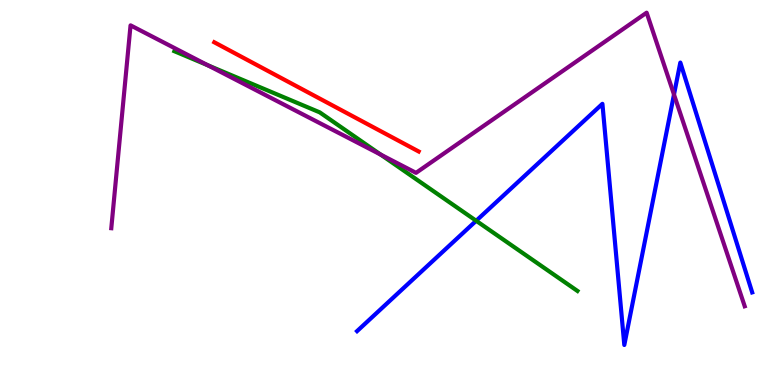[{'lines': ['blue', 'red'], 'intersections': []}, {'lines': ['green', 'red'], 'intersections': []}, {'lines': ['purple', 'red'], 'intersections': []}, {'lines': ['blue', 'green'], 'intersections': [{'x': 6.14, 'y': 4.27}]}, {'lines': ['blue', 'purple'], 'intersections': [{'x': 8.7, 'y': 7.54}]}, {'lines': ['green', 'purple'], 'intersections': [{'x': 2.68, 'y': 8.3}, {'x': 4.91, 'y': 5.99}]}]